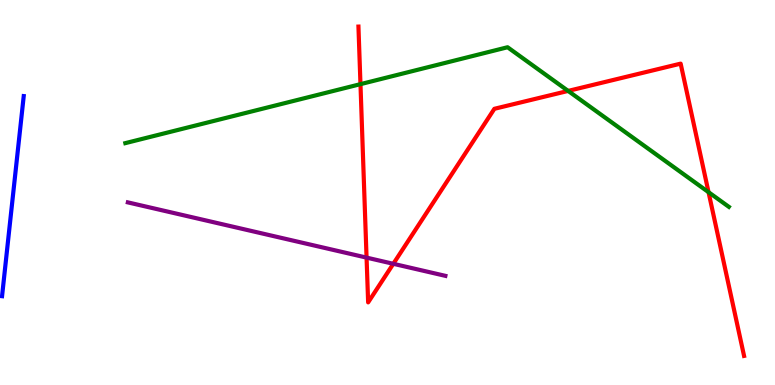[{'lines': ['blue', 'red'], 'intersections': []}, {'lines': ['green', 'red'], 'intersections': [{'x': 4.65, 'y': 7.81}, {'x': 7.33, 'y': 7.64}, {'x': 9.14, 'y': 5.01}]}, {'lines': ['purple', 'red'], 'intersections': [{'x': 4.73, 'y': 3.31}, {'x': 5.07, 'y': 3.15}]}, {'lines': ['blue', 'green'], 'intersections': []}, {'lines': ['blue', 'purple'], 'intersections': []}, {'lines': ['green', 'purple'], 'intersections': []}]